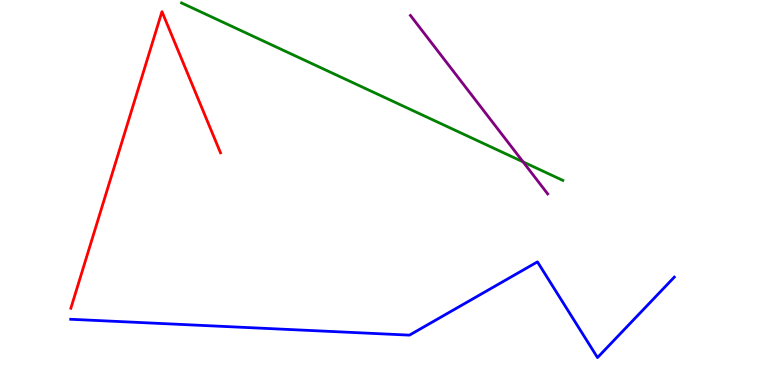[{'lines': ['blue', 'red'], 'intersections': []}, {'lines': ['green', 'red'], 'intersections': []}, {'lines': ['purple', 'red'], 'intersections': []}, {'lines': ['blue', 'green'], 'intersections': []}, {'lines': ['blue', 'purple'], 'intersections': []}, {'lines': ['green', 'purple'], 'intersections': [{'x': 6.75, 'y': 5.8}]}]